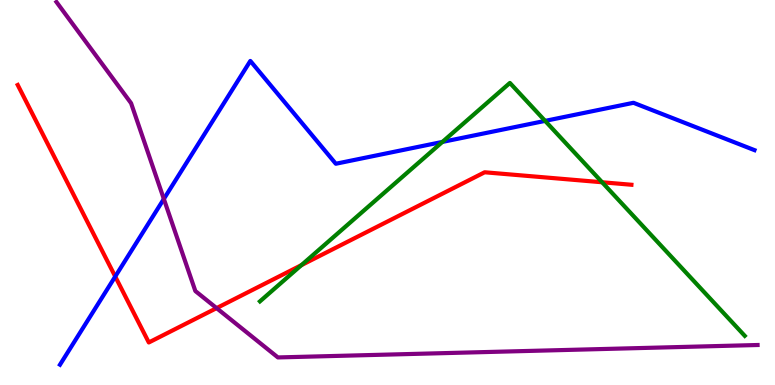[{'lines': ['blue', 'red'], 'intersections': [{'x': 1.49, 'y': 2.82}]}, {'lines': ['green', 'red'], 'intersections': [{'x': 3.89, 'y': 3.11}, {'x': 7.77, 'y': 5.27}]}, {'lines': ['purple', 'red'], 'intersections': [{'x': 2.79, 'y': 2.0}]}, {'lines': ['blue', 'green'], 'intersections': [{'x': 5.71, 'y': 6.31}, {'x': 7.03, 'y': 6.86}]}, {'lines': ['blue', 'purple'], 'intersections': [{'x': 2.11, 'y': 4.83}]}, {'lines': ['green', 'purple'], 'intersections': []}]